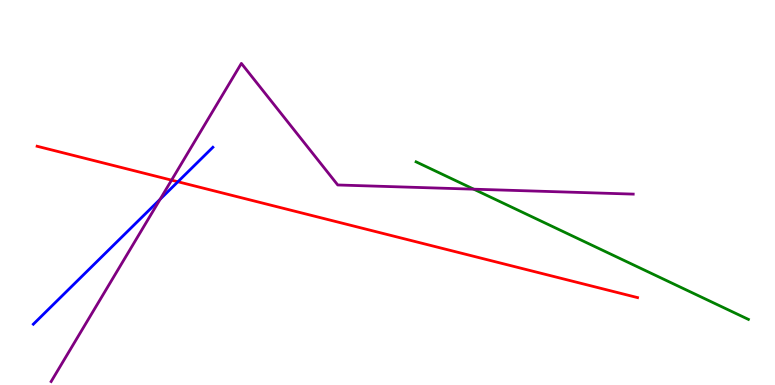[{'lines': ['blue', 'red'], 'intersections': [{'x': 2.3, 'y': 5.28}]}, {'lines': ['green', 'red'], 'intersections': []}, {'lines': ['purple', 'red'], 'intersections': [{'x': 2.21, 'y': 5.32}]}, {'lines': ['blue', 'green'], 'intersections': []}, {'lines': ['blue', 'purple'], 'intersections': [{'x': 2.07, 'y': 4.82}]}, {'lines': ['green', 'purple'], 'intersections': [{'x': 6.11, 'y': 5.09}]}]